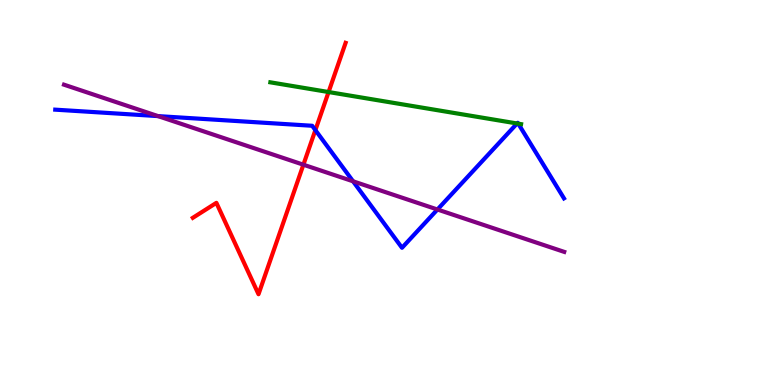[{'lines': ['blue', 'red'], 'intersections': [{'x': 4.07, 'y': 6.62}]}, {'lines': ['green', 'red'], 'intersections': [{'x': 4.24, 'y': 7.61}]}, {'lines': ['purple', 'red'], 'intersections': [{'x': 3.91, 'y': 5.72}]}, {'lines': ['blue', 'green'], 'intersections': [{'x': 6.67, 'y': 6.79}, {'x': 6.69, 'y': 6.79}]}, {'lines': ['blue', 'purple'], 'intersections': [{'x': 2.04, 'y': 6.98}, {'x': 4.56, 'y': 5.29}, {'x': 5.64, 'y': 4.56}]}, {'lines': ['green', 'purple'], 'intersections': []}]